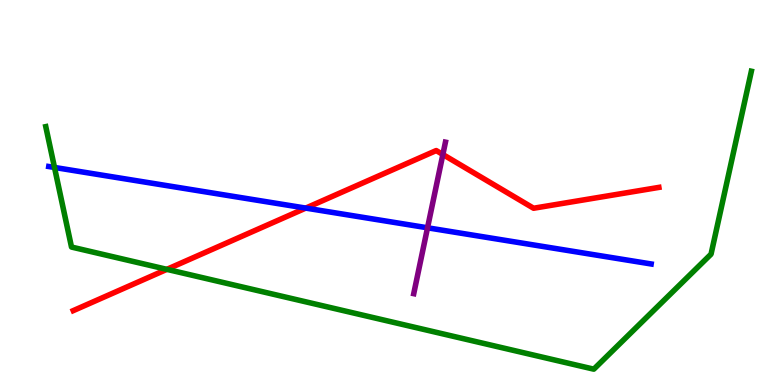[{'lines': ['blue', 'red'], 'intersections': [{'x': 3.95, 'y': 4.59}]}, {'lines': ['green', 'red'], 'intersections': [{'x': 2.15, 'y': 3.0}]}, {'lines': ['purple', 'red'], 'intersections': [{'x': 5.71, 'y': 5.99}]}, {'lines': ['blue', 'green'], 'intersections': [{'x': 0.703, 'y': 5.65}]}, {'lines': ['blue', 'purple'], 'intersections': [{'x': 5.52, 'y': 4.08}]}, {'lines': ['green', 'purple'], 'intersections': []}]